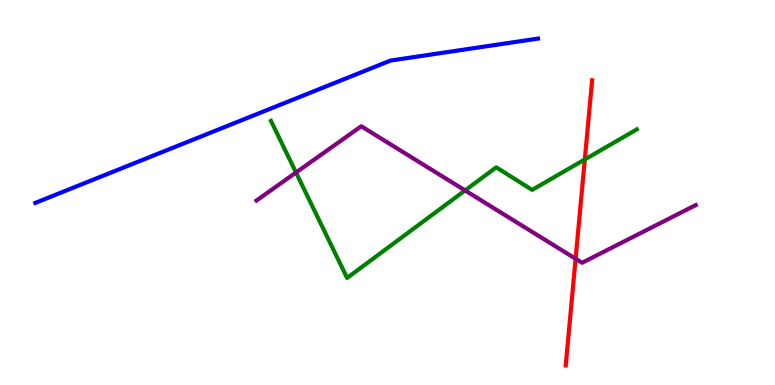[{'lines': ['blue', 'red'], 'intersections': []}, {'lines': ['green', 'red'], 'intersections': [{'x': 7.55, 'y': 5.86}]}, {'lines': ['purple', 'red'], 'intersections': [{'x': 7.43, 'y': 3.28}]}, {'lines': ['blue', 'green'], 'intersections': []}, {'lines': ['blue', 'purple'], 'intersections': []}, {'lines': ['green', 'purple'], 'intersections': [{'x': 3.82, 'y': 5.52}, {'x': 6.0, 'y': 5.05}]}]